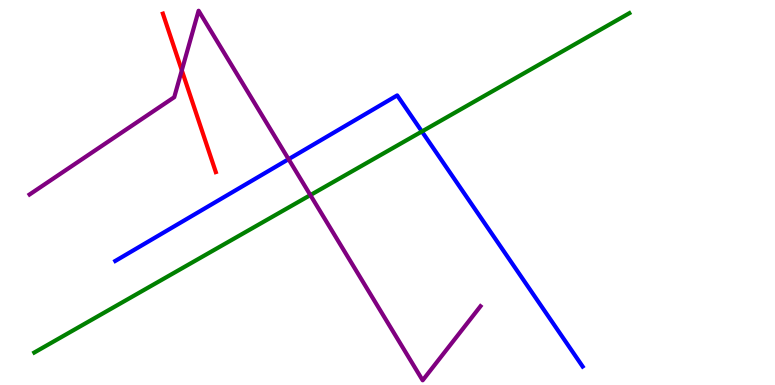[{'lines': ['blue', 'red'], 'intersections': []}, {'lines': ['green', 'red'], 'intersections': []}, {'lines': ['purple', 'red'], 'intersections': [{'x': 2.35, 'y': 8.17}]}, {'lines': ['blue', 'green'], 'intersections': [{'x': 5.44, 'y': 6.58}]}, {'lines': ['blue', 'purple'], 'intersections': [{'x': 3.72, 'y': 5.87}]}, {'lines': ['green', 'purple'], 'intersections': [{'x': 4.0, 'y': 4.93}]}]